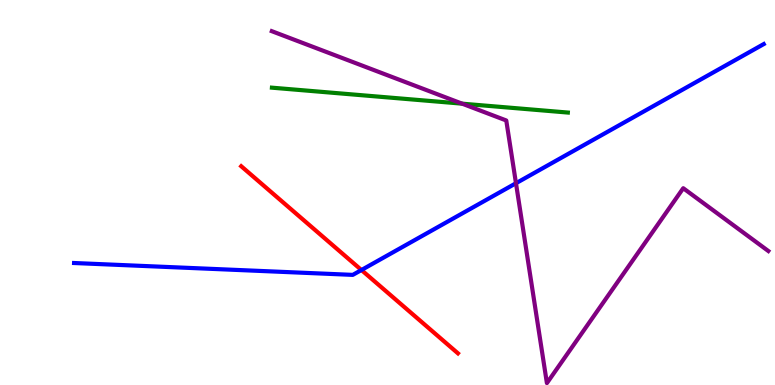[{'lines': ['blue', 'red'], 'intersections': [{'x': 4.66, 'y': 2.99}]}, {'lines': ['green', 'red'], 'intersections': []}, {'lines': ['purple', 'red'], 'intersections': []}, {'lines': ['blue', 'green'], 'intersections': []}, {'lines': ['blue', 'purple'], 'intersections': [{'x': 6.66, 'y': 5.24}]}, {'lines': ['green', 'purple'], 'intersections': [{'x': 5.96, 'y': 7.31}]}]